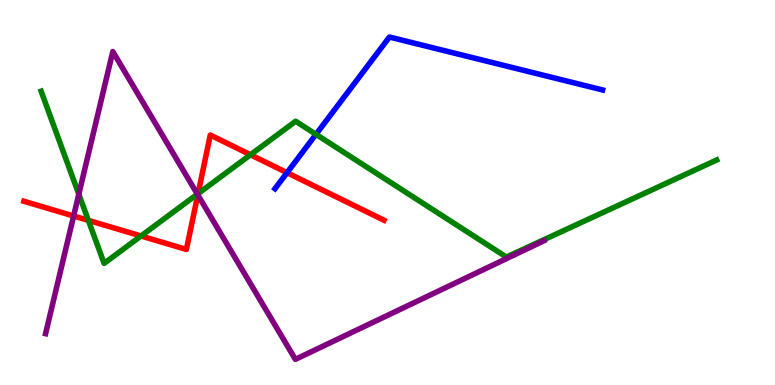[{'lines': ['blue', 'red'], 'intersections': [{'x': 3.7, 'y': 5.51}]}, {'lines': ['green', 'red'], 'intersections': [{'x': 1.14, 'y': 4.28}, {'x': 1.82, 'y': 3.87}, {'x': 2.56, 'y': 4.97}, {'x': 3.23, 'y': 5.98}]}, {'lines': ['purple', 'red'], 'intersections': [{'x': 0.95, 'y': 4.39}, {'x': 2.55, 'y': 4.94}]}, {'lines': ['blue', 'green'], 'intersections': [{'x': 4.08, 'y': 6.51}]}, {'lines': ['blue', 'purple'], 'intersections': []}, {'lines': ['green', 'purple'], 'intersections': [{'x': 1.02, 'y': 4.96}, {'x': 2.55, 'y': 4.96}]}]